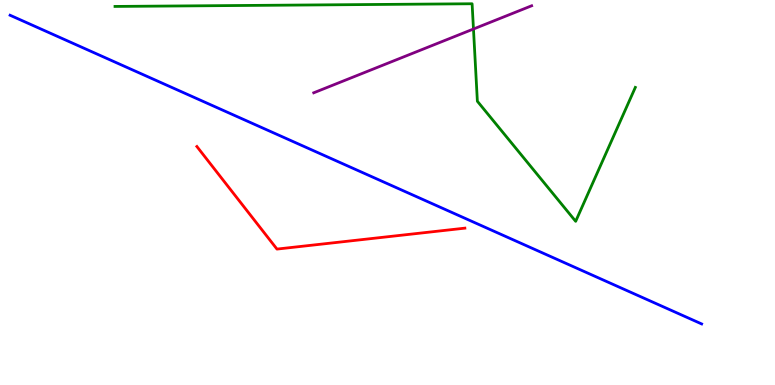[{'lines': ['blue', 'red'], 'intersections': []}, {'lines': ['green', 'red'], 'intersections': []}, {'lines': ['purple', 'red'], 'intersections': []}, {'lines': ['blue', 'green'], 'intersections': []}, {'lines': ['blue', 'purple'], 'intersections': []}, {'lines': ['green', 'purple'], 'intersections': [{'x': 6.11, 'y': 9.25}]}]